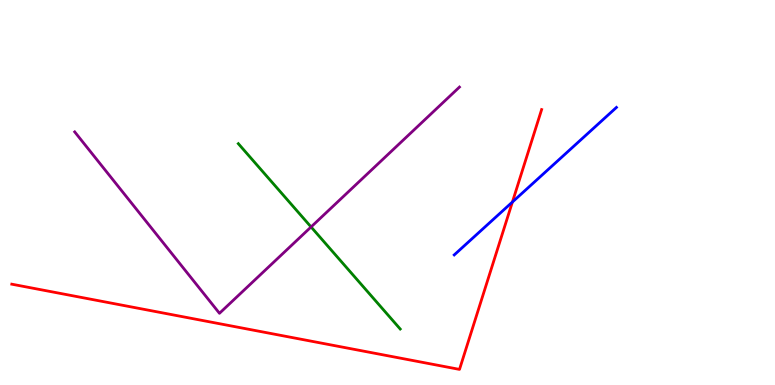[{'lines': ['blue', 'red'], 'intersections': [{'x': 6.61, 'y': 4.75}]}, {'lines': ['green', 'red'], 'intersections': []}, {'lines': ['purple', 'red'], 'intersections': []}, {'lines': ['blue', 'green'], 'intersections': []}, {'lines': ['blue', 'purple'], 'intersections': []}, {'lines': ['green', 'purple'], 'intersections': [{'x': 4.01, 'y': 4.11}]}]